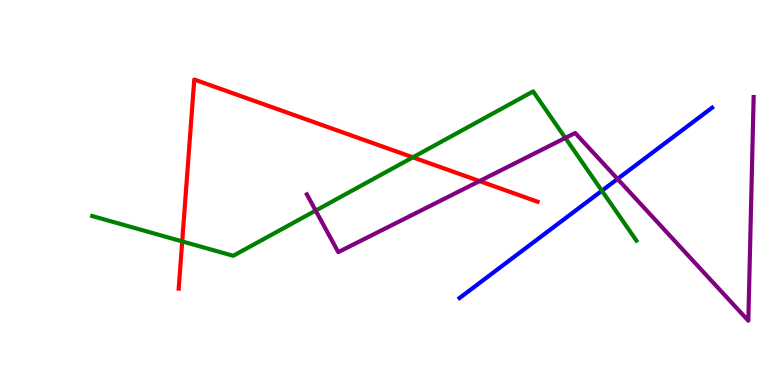[{'lines': ['blue', 'red'], 'intersections': []}, {'lines': ['green', 'red'], 'intersections': [{'x': 2.35, 'y': 3.73}, {'x': 5.33, 'y': 5.91}]}, {'lines': ['purple', 'red'], 'intersections': [{'x': 6.19, 'y': 5.3}]}, {'lines': ['blue', 'green'], 'intersections': [{'x': 7.77, 'y': 5.05}]}, {'lines': ['blue', 'purple'], 'intersections': [{'x': 7.97, 'y': 5.35}]}, {'lines': ['green', 'purple'], 'intersections': [{'x': 4.07, 'y': 4.53}, {'x': 7.29, 'y': 6.42}]}]